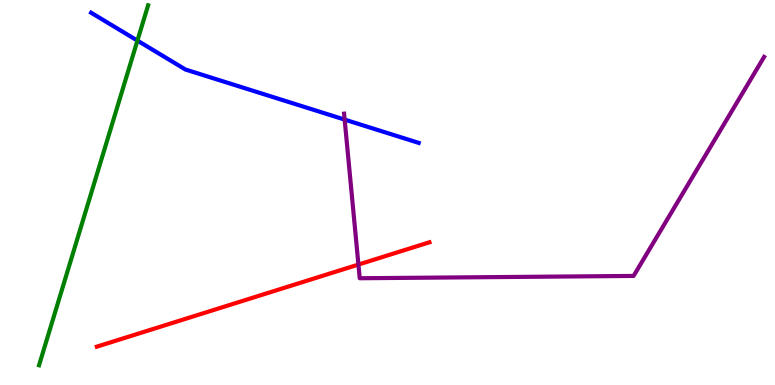[{'lines': ['blue', 'red'], 'intersections': []}, {'lines': ['green', 'red'], 'intersections': []}, {'lines': ['purple', 'red'], 'intersections': [{'x': 4.62, 'y': 3.13}]}, {'lines': ['blue', 'green'], 'intersections': [{'x': 1.77, 'y': 8.95}]}, {'lines': ['blue', 'purple'], 'intersections': [{'x': 4.45, 'y': 6.89}]}, {'lines': ['green', 'purple'], 'intersections': []}]